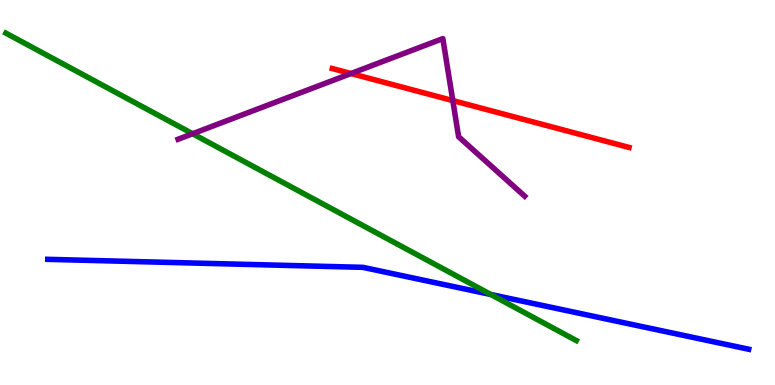[{'lines': ['blue', 'red'], 'intersections': []}, {'lines': ['green', 'red'], 'intersections': []}, {'lines': ['purple', 'red'], 'intersections': [{'x': 4.53, 'y': 8.09}, {'x': 5.84, 'y': 7.39}]}, {'lines': ['blue', 'green'], 'intersections': [{'x': 6.33, 'y': 2.35}]}, {'lines': ['blue', 'purple'], 'intersections': []}, {'lines': ['green', 'purple'], 'intersections': [{'x': 2.48, 'y': 6.53}]}]